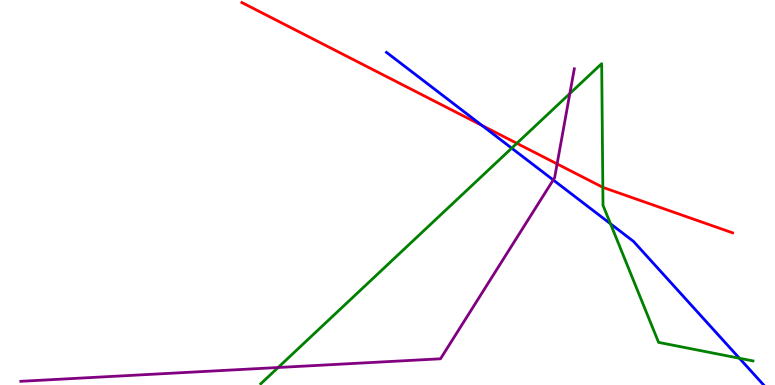[{'lines': ['blue', 'red'], 'intersections': [{'x': 6.22, 'y': 6.74}]}, {'lines': ['green', 'red'], 'intersections': [{'x': 6.67, 'y': 6.28}, {'x': 7.78, 'y': 5.13}]}, {'lines': ['purple', 'red'], 'intersections': [{'x': 7.19, 'y': 5.74}]}, {'lines': ['blue', 'green'], 'intersections': [{'x': 6.6, 'y': 6.15}, {'x': 7.88, 'y': 4.19}, {'x': 9.54, 'y': 0.695}]}, {'lines': ['blue', 'purple'], 'intersections': [{'x': 7.14, 'y': 5.33}]}, {'lines': ['green', 'purple'], 'intersections': [{'x': 3.59, 'y': 0.455}, {'x': 7.35, 'y': 7.57}]}]